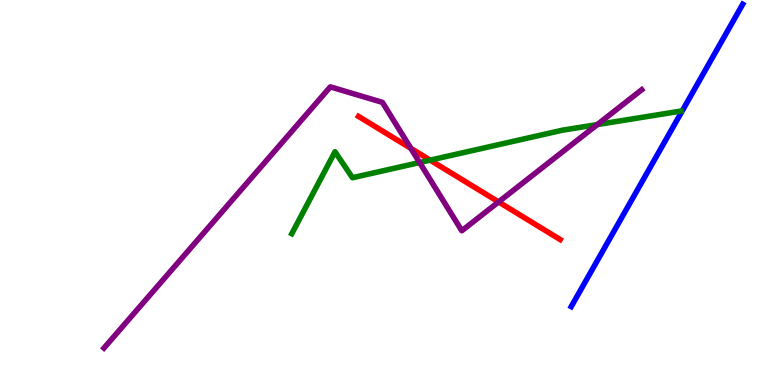[{'lines': ['blue', 'red'], 'intersections': []}, {'lines': ['green', 'red'], 'intersections': [{'x': 5.55, 'y': 5.84}]}, {'lines': ['purple', 'red'], 'intersections': [{'x': 5.3, 'y': 6.15}, {'x': 6.43, 'y': 4.76}]}, {'lines': ['blue', 'green'], 'intersections': []}, {'lines': ['blue', 'purple'], 'intersections': []}, {'lines': ['green', 'purple'], 'intersections': [{'x': 5.41, 'y': 5.78}, {'x': 7.71, 'y': 6.76}]}]